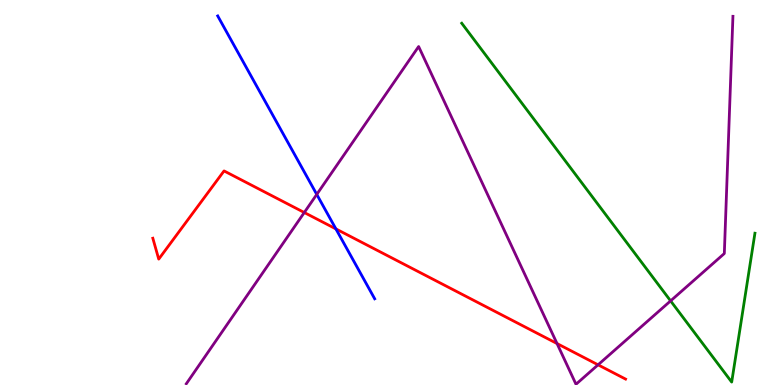[{'lines': ['blue', 'red'], 'intersections': [{'x': 4.33, 'y': 4.05}]}, {'lines': ['green', 'red'], 'intersections': []}, {'lines': ['purple', 'red'], 'intersections': [{'x': 3.93, 'y': 4.48}, {'x': 7.19, 'y': 1.08}, {'x': 7.72, 'y': 0.524}]}, {'lines': ['blue', 'green'], 'intersections': []}, {'lines': ['blue', 'purple'], 'intersections': [{'x': 4.09, 'y': 4.95}]}, {'lines': ['green', 'purple'], 'intersections': [{'x': 8.65, 'y': 2.19}]}]